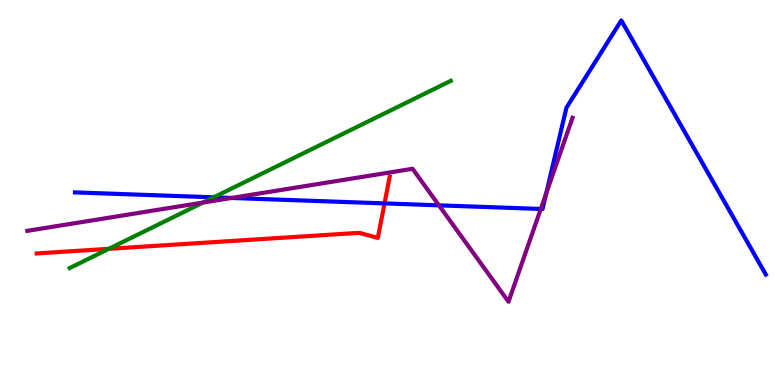[{'lines': ['blue', 'red'], 'intersections': [{'x': 4.96, 'y': 4.72}]}, {'lines': ['green', 'red'], 'intersections': [{'x': 1.4, 'y': 3.54}]}, {'lines': ['purple', 'red'], 'intersections': []}, {'lines': ['blue', 'green'], 'intersections': [{'x': 2.76, 'y': 4.87}]}, {'lines': ['blue', 'purple'], 'intersections': [{'x': 2.99, 'y': 4.86}, {'x': 5.66, 'y': 4.67}, {'x': 6.98, 'y': 4.57}, {'x': 7.05, 'y': 4.98}]}, {'lines': ['green', 'purple'], 'intersections': [{'x': 2.62, 'y': 4.74}]}]